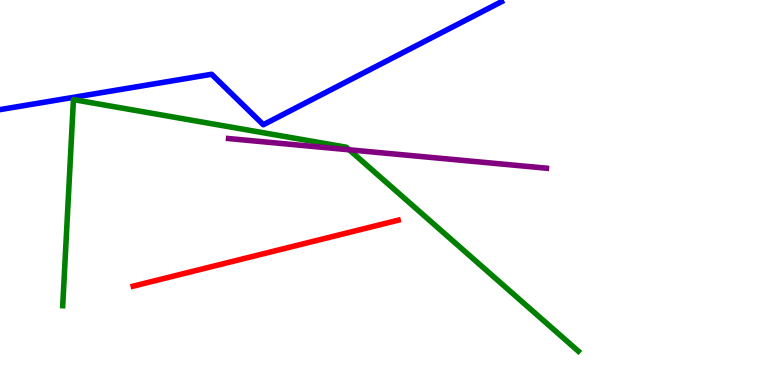[{'lines': ['blue', 'red'], 'intersections': []}, {'lines': ['green', 'red'], 'intersections': []}, {'lines': ['purple', 'red'], 'intersections': []}, {'lines': ['blue', 'green'], 'intersections': []}, {'lines': ['blue', 'purple'], 'intersections': []}, {'lines': ['green', 'purple'], 'intersections': [{'x': 4.51, 'y': 6.11}]}]